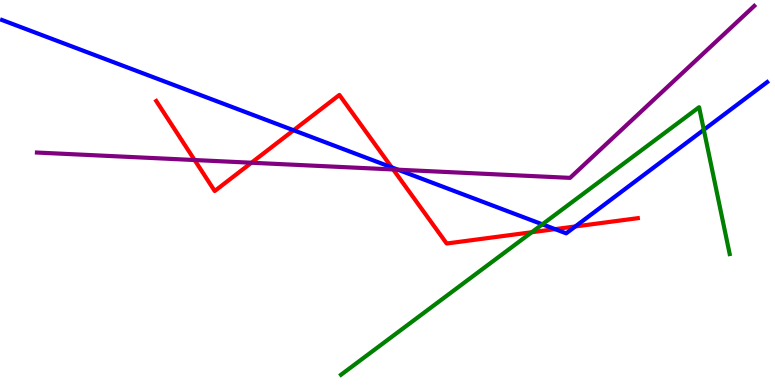[{'lines': ['blue', 'red'], 'intersections': [{'x': 3.79, 'y': 6.62}, {'x': 5.05, 'y': 5.65}, {'x': 7.16, 'y': 4.05}, {'x': 7.42, 'y': 4.12}]}, {'lines': ['green', 'red'], 'intersections': [{'x': 6.86, 'y': 3.97}]}, {'lines': ['purple', 'red'], 'intersections': [{'x': 2.51, 'y': 5.84}, {'x': 3.24, 'y': 5.77}, {'x': 5.07, 'y': 5.6}]}, {'lines': ['blue', 'green'], 'intersections': [{'x': 7.0, 'y': 4.17}, {'x': 9.08, 'y': 6.63}]}, {'lines': ['blue', 'purple'], 'intersections': [{'x': 5.13, 'y': 5.59}]}, {'lines': ['green', 'purple'], 'intersections': []}]